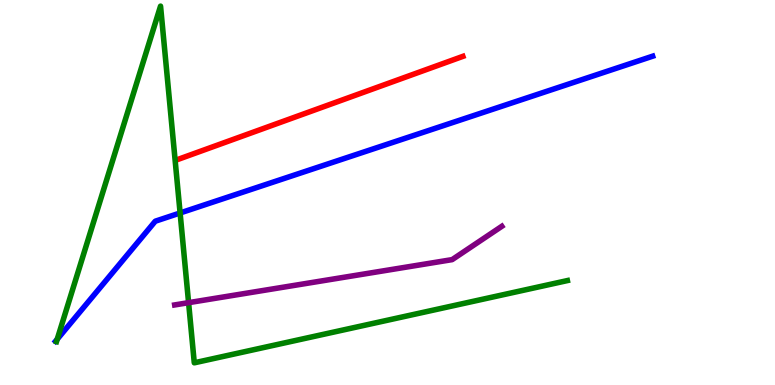[{'lines': ['blue', 'red'], 'intersections': []}, {'lines': ['green', 'red'], 'intersections': []}, {'lines': ['purple', 'red'], 'intersections': []}, {'lines': ['blue', 'green'], 'intersections': [{'x': 0.738, 'y': 1.19}, {'x': 2.32, 'y': 4.47}]}, {'lines': ['blue', 'purple'], 'intersections': []}, {'lines': ['green', 'purple'], 'intersections': [{'x': 2.43, 'y': 2.14}]}]